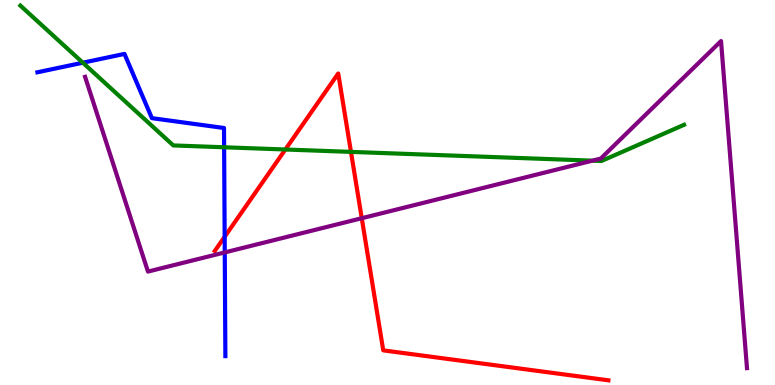[{'lines': ['blue', 'red'], 'intersections': [{'x': 2.9, 'y': 3.85}]}, {'lines': ['green', 'red'], 'intersections': [{'x': 3.68, 'y': 6.12}, {'x': 4.53, 'y': 6.05}]}, {'lines': ['purple', 'red'], 'intersections': [{'x': 4.67, 'y': 4.33}]}, {'lines': ['blue', 'green'], 'intersections': [{'x': 1.07, 'y': 8.37}, {'x': 2.89, 'y': 6.17}]}, {'lines': ['blue', 'purple'], 'intersections': [{'x': 2.9, 'y': 3.44}]}, {'lines': ['green', 'purple'], 'intersections': [{'x': 7.64, 'y': 5.83}]}]